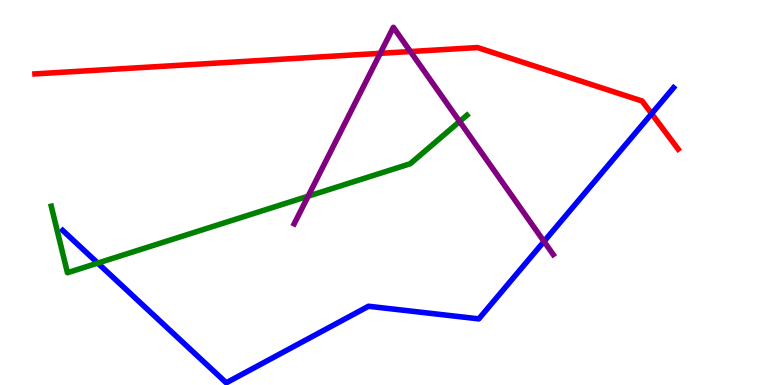[{'lines': ['blue', 'red'], 'intersections': [{'x': 8.41, 'y': 7.05}]}, {'lines': ['green', 'red'], 'intersections': []}, {'lines': ['purple', 'red'], 'intersections': [{'x': 4.91, 'y': 8.61}, {'x': 5.3, 'y': 8.66}]}, {'lines': ['blue', 'green'], 'intersections': [{'x': 1.26, 'y': 3.17}]}, {'lines': ['blue', 'purple'], 'intersections': [{'x': 7.02, 'y': 3.73}]}, {'lines': ['green', 'purple'], 'intersections': [{'x': 3.98, 'y': 4.9}, {'x': 5.93, 'y': 6.84}]}]